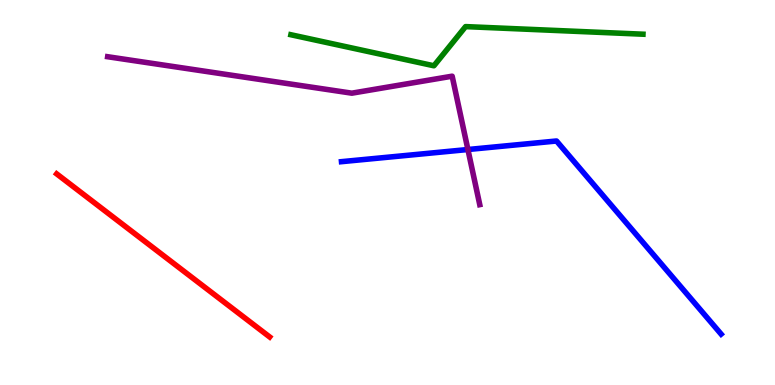[{'lines': ['blue', 'red'], 'intersections': []}, {'lines': ['green', 'red'], 'intersections': []}, {'lines': ['purple', 'red'], 'intersections': []}, {'lines': ['blue', 'green'], 'intersections': []}, {'lines': ['blue', 'purple'], 'intersections': [{'x': 6.04, 'y': 6.12}]}, {'lines': ['green', 'purple'], 'intersections': []}]